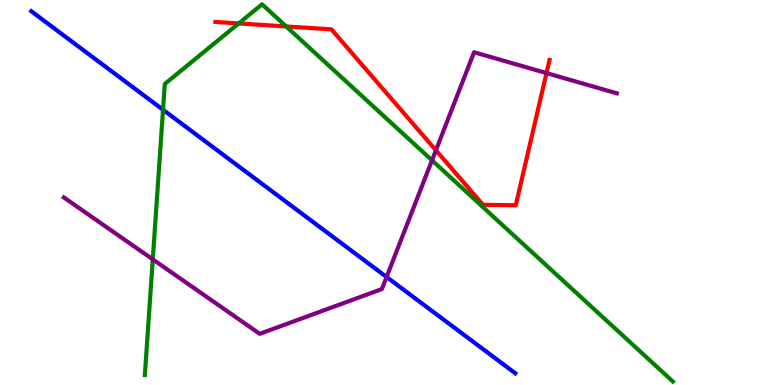[{'lines': ['blue', 'red'], 'intersections': []}, {'lines': ['green', 'red'], 'intersections': [{'x': 3.08, 'y': 9.39}, {'x': 3.69, 'y': 9.31}]}, {'lines': ['purple', 'red'], 'intersections': [{'x': 5.62, 'y': 6.1}, {'x': 7.05, 'y': 8.1}]}, {'lines': ['blue', 'green'], 'intersections': [{'x': 2.1, 'y': 7.15}]}, {'lines': ['blue', 'purple'], 'intersections': [{'x': 4.99, 'y': 2.81}]}, {'lines': ['green', 'purple'], 'intersections': [{'x': 1.97, 'y': 3.26}, {'x': 5.57, 'y': 5.84}]}]